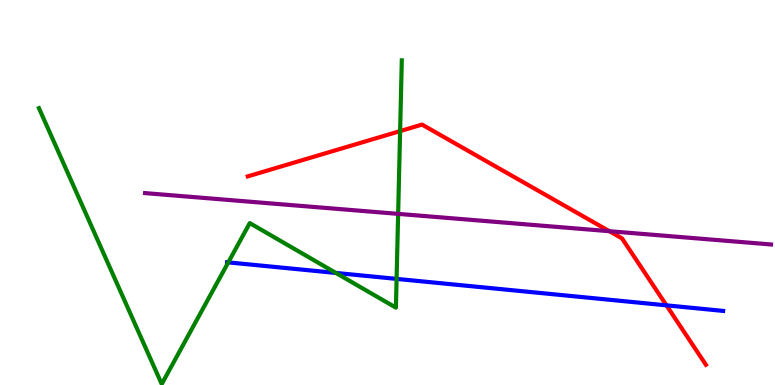[{'lines': ['blue', 'red'], 'intersections': [{'x': 8.6, 'y': 2.07}]}, {'lines': ['green', 'red'], 'intersections': [{'x': 5.16, 'y': 6.59}]}, {'lines': ['purple', 'red'], 'intersections': [{'x': 7.86, 'y': 3.99}]}, {'lines': ['blue', 'green'], 'intersections': [{'x': 2.95, 'y': 3.18}, {'x': 4.33, 'y': 2.91}, {'x': 5.12, 'y': 2.76}]}, {'lines': ['blue', 'purple'], 'intersections': []}, {'lines': ['green', 'purple'], 'intersections': [{'x': 5.14, 'y': 4.44}]}]